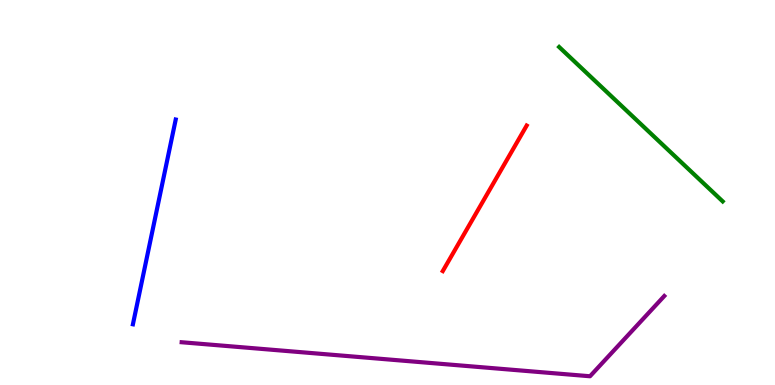[{'lines': ['blue', 'red'], 'intersections': []}, {'lines': ['green', 'red'], 'intersections': []}, {'lines': ['purple', 'red'], 'intersections': []}, {'lines': ['blue', 'green'], 'intersections': []}, {'lines': ['blue', 'purple'], 'intersections': []}, {'lines': ['green', 'purple'], 'intersections': []}]